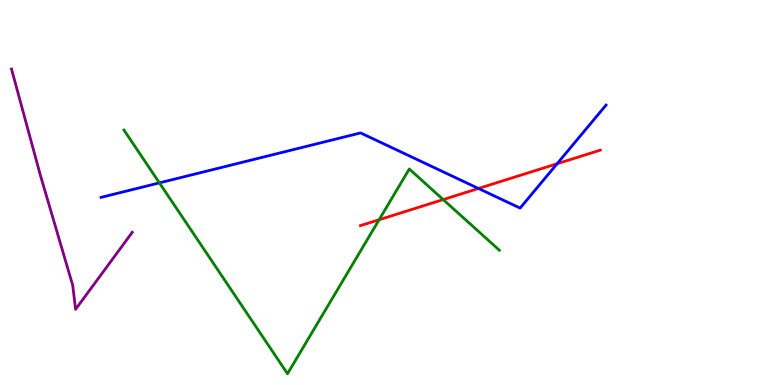[{'lines': ['blue', 'red'], 'intersections': [{'x': 6.17, 'y': 5.1}, {'x': 7.19, 'y': 5.75}]}, {'lines': ['green', 'red'], 'intersections': [{'x': 4.89, 'y': 4.29}, {'x': 5.72, 'y': 4.82}]}, {'lines': ['purple', 'red'], 'intersections': []}, {'lines': ['blue', 'green'], 'intersections': [{'x': 2.06, 'y': 5.25}]}, {'lines': ['blue', 'purple'], 'intersections': []}, {'lines': ['green', 'purple'], 'intersections': []}]